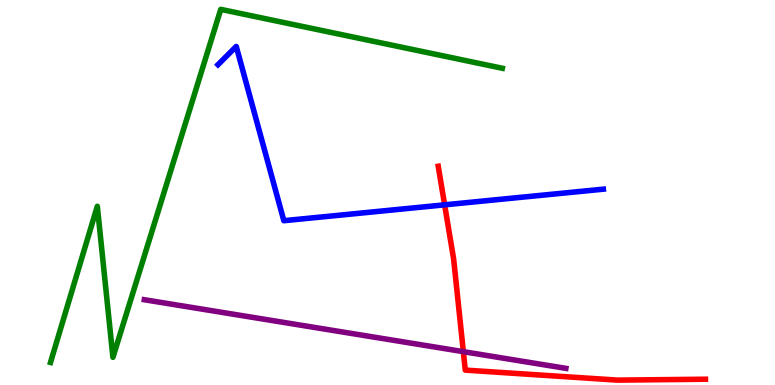[{'lines': ['blue', 'red'], 'intersections': [{'x': 5.74, 'y': 4.68}]}, {'lines': ['green', 'red'], 'intersections': []}, {'lines': ['purple', 'red'], 'intersections': [{'x': 5.98, 'y': 0.866}]}, {'lines': ['blue', 'green'], 'intersections': []}, {'lines': ['blue', 'purple'], 'intersections': []}, {'lines': ['green', 'purple'], 'intersections': []}]